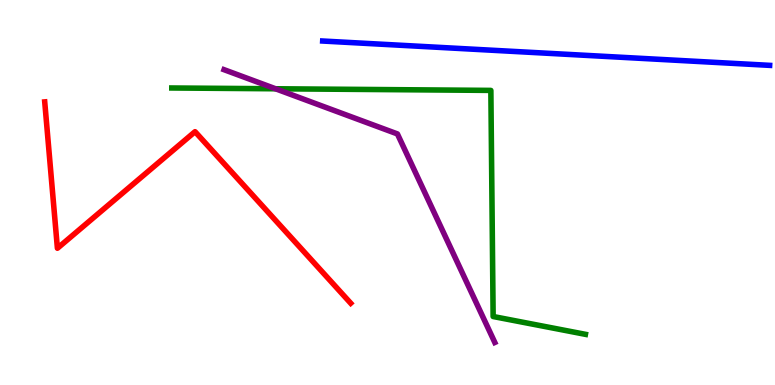[{'lines': ['blue', 'red'], 'intersections': []}, {'lines': ['green', 'red'], 'intersections': []}, {'lines': ['purple', 'red'], 'intersections': []}, {'lines': ['blue', 'green'], 'intersections': []}, {'lines': ['blue', 'purple'], 'intersections': []}, {'lines': ['green', 'purple'], 'intersections': [{'x': 3.56, 'y': 7.69}]}]